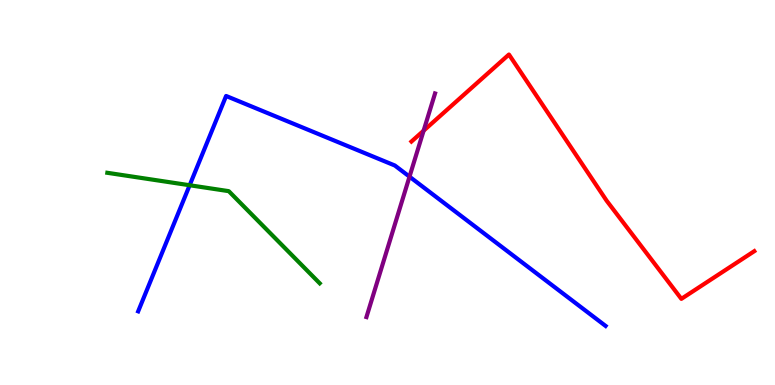[{'lines': ['blue', 'red'], 'intersections': []}, {'lines': ['green', 'red'], 'intersections': []}, {'lines': ['purple', 'red'], 'intersections': [{'x': 5.47, 'y': 6.61}]}, {'lines': ['blue', 'green'], 'intersections': [{'x': 2.45, 'y': 5.19}]}, {'lines': ['blue', 'purple'], 'intersections': [{'x': 5.28, 'y': 5.41}]}, {'lines': ['green', 'purple'], 'intersections': []}]